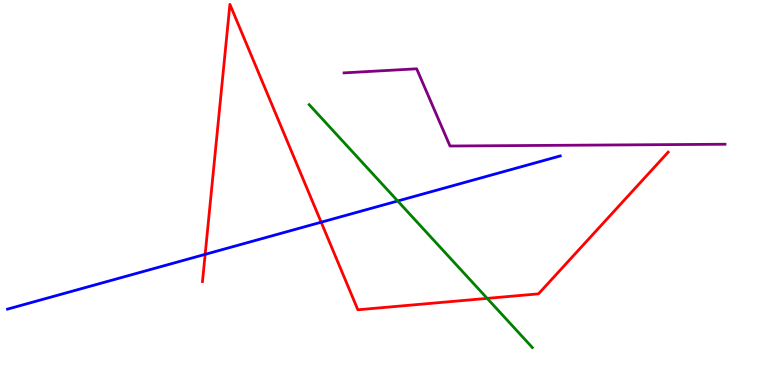[{'lines': ['blue', 'red'], 'intersections': [{'x': 2.65, 'y': 3.39}, {'x': 4.14, 'y': 4.23}]}, {'lines': ['green', 'red'], 'intersections': [{'x': 6.29, 'y': 2.25}]}, {'lines': ['purple', 'red'], 'intersections': []}, {'lines': ['blue', 'green'], 'intersections': [{'x': 5.13, 'y': 4.78}]}, {'lines': ['blue', 'purple'], 'intersections': []}, {'lines': ['green', 'purple'], 'intersections': []}]